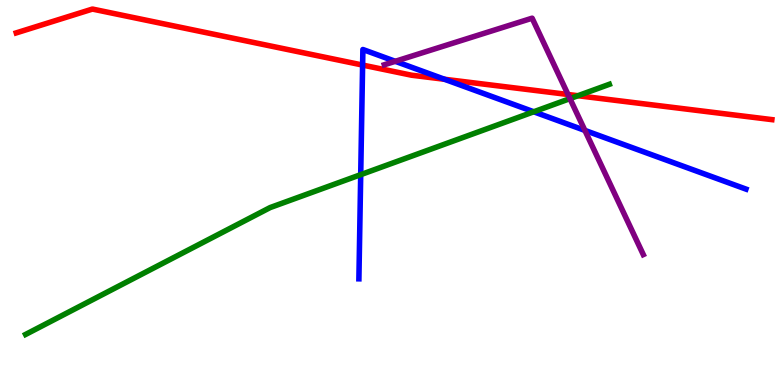[{'lines': ['blue', 'red'], 'intersections': [{'x': 4.68, 'y': 8.31}, {'x': 5.74, 'y': 7.94}]}, {'lines': ['green', 'red'], 'intersections': [{'x': 7.46, 'y': 7.51}]}, {'lines': ['purple', 'red'], 'intersections': [{'x': 7.33, 'y': 7.55}]}, {'lines': ['blue', 'green'], 'intersections': [{'x': 4.65, 'y': 5.46}, {'x': 6.89, 'y': 7.1}]}, {'lines': ['blue', 'purple'], 'intersections': [{'x': 5.1, 'y': 8.41}, {'x': 7.55, 'y': 6.61}]}, {'lines': ['green', 'purple'], 'intersections': [{'x': 7.35, 'y': 7.44}]}]